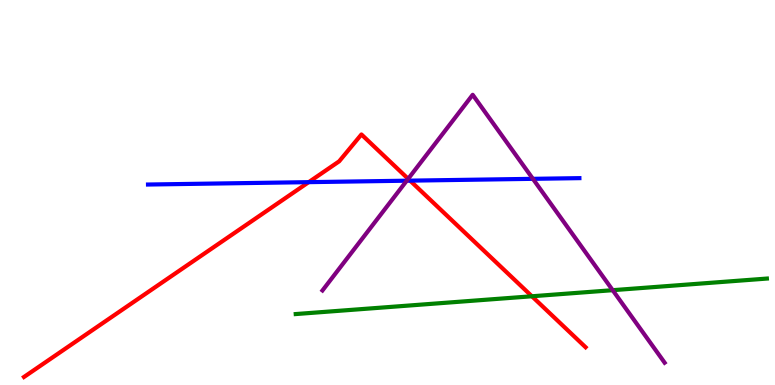[{'lines': ['blue', 'red'], 'intersections': [{'x': 3.98, 'y': 5.27}, {'x': 5.29, 'y': 5.31}]}, {'lines': ['green', 'red'], 'intersections': [{'x': 6.86, 'y': 2.3}]}, {'lines': ['purple', 'red'], 'intersections': [{'x': 5.27, 'y': 5.36}]}, {'lines': ['blue', 'green'], 'intersections': []}, {'lines': ['blue', 'purple'], 'intersections': [{'x': 5.25, 'y': 5.31}, {'x': 6.88, 'y': 5.36}]}, {'lines': ['green', 'purple'], 'intersections': [{'x': 7.91, 'y': 2.46}]}]